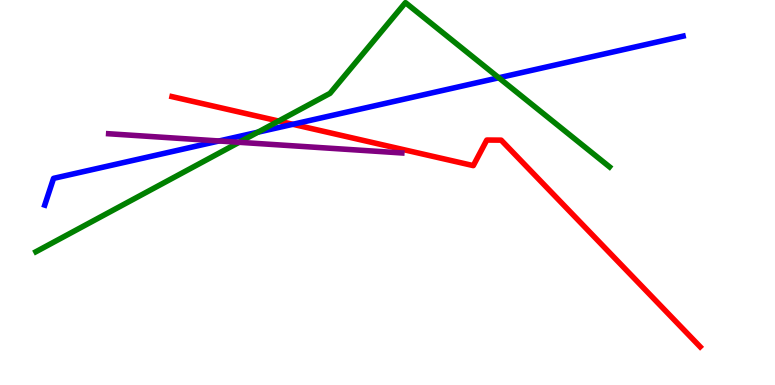[{'lines': ['blue', 'red'], 'intersections': [{'x': 3.78, 'y': 6.77}]}, {'lines': ['green', 'red'], 'intersections': [{'x': 3.59, 'y': 6.86}]}, {'lines': ['purple', 'red'], 'intersections': []}, {'lines': ['blue', 'green'], 'intersections': [{'x': 3.33, 'y': 6.57}, {'x': 6.44, 'y': 7.98}]}, {'lines': ['blue', 'purple'], 'intersections': [{'x': 2.83, 'y': 6.34}]}, {'lines': ['green', 'purple'], 'intersections': [{'x': 3.09, 'y': 6.3}]}]